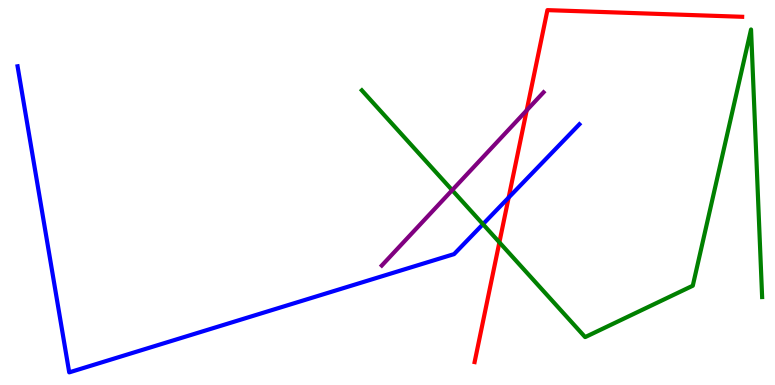[{'lines': ['blue', 'red'], 'intersections': [{'x': 6.56, 'y': 4.87}]}, {'lines': ['green', 'red'], 'intersections': [{'x': 6.44, 'y': 3.71}]}, {'lines': ['purple', 'red'], 'intersections': [{'x': 6.8, 'y': 7.13}]}, {'lines': ['blue', 'green'], 'intersections': [{'x': 6.23, 'y': 4.18}]}, {'lines': ['blue', 'purple'], 'intersections': []}, {'lines': ['green', 'purple'], 'intersections': [{'x': 5.83, 'y': 5.06}]}]